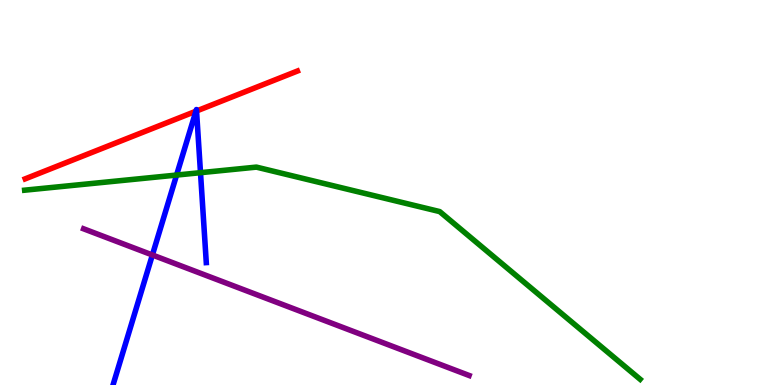[{'lines': ['blue', 'red'], 'intersections': [{'x': 2.53, 'y': 7.11}, {'x': 2.54, 'y': 7.12}]}, {'lines': ['green', 'red'], 'intersections': []}, {'lines': ['purple', 'red'], 'intersections': []}, {'lines': ['blue', 'green'], 'intersections': [{'x': 2.28, 'y': 5.45}, {'x': 2.59, 'y': 5.51}]}, {'lines': ['blue', 'purple'], 'intersections': [{'x': 1.97, 'y': 3.38}]}, {'lines': ['green', 'purple'], 'intersections': []}]